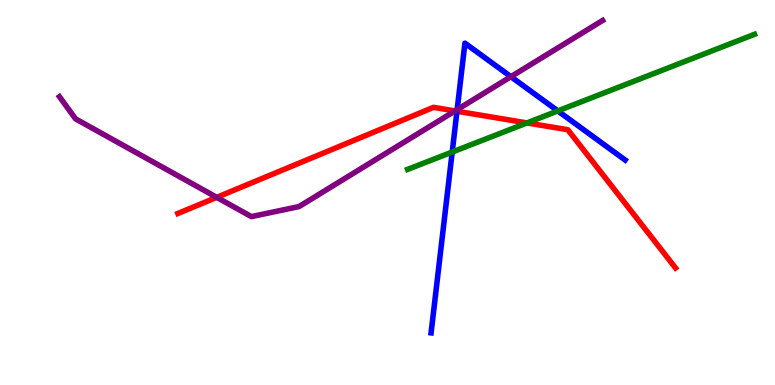[{'lines': ['blue', 'red'], 'intersections': [{'x': 5.9, 'y': 7.11}]}, {'lines': ['green', 'red'], 'intersections': [{'x': 6.8, 'y': 6.81}]}, {'lines': ['purple', 'red'], 'intersections': [{'x': 2.8, 'y': 4.87}, {'x': 5.87, 'y': 7.12}]}, {'lines': ['blue', 'green'], 'intersections': [{'x': 5.83, 'y': 6.05}, {'x': 7.2, 'y': 7.12}]}, {'lines': ['blue', 'purple'], 'intersections': [{'x': 5.9, 'y': 7.15}, {'x': 6.59, 'y': 8.01}]}, {'lines': ['green', 'purple'], 'intersections': []}]